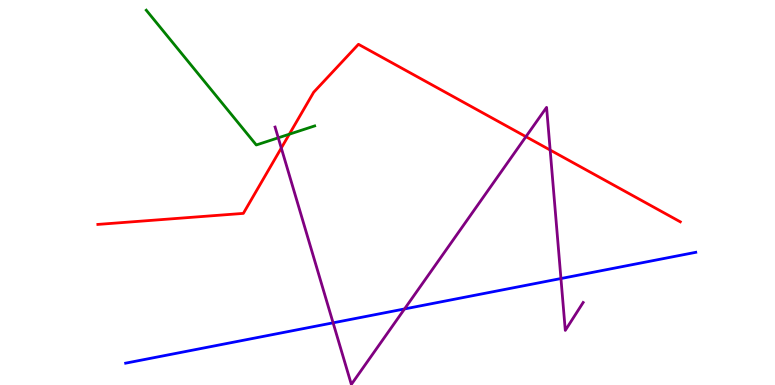[{'lines': ['blue', 'red'], 'intersections': []}, {'lines': ['green', 'red'], 'intersections': [{'x': 3.73, 'y': 6.51}]}, {'lines': ['purple', 'red'], 'intersections': [{'x': 3.63, 'y': 6.16}, {'x': 6.79, 'y': 6.45}, {'x': 7.1, 'y': 6.1}]}, {'lines': ['blue', 'green'], 'intersections': []}, {'lines': ['blue', 'purple'], 'intersections': [{'x': 4.3, 'y': 1.61}, {'x': 5.22, 'y': 1.98}, {'x': 7.24, 'y': 2.77}]}, {'lines': ['green', 'purple'], 'intersections': [{'x': 3.59, 'y': 6.42}]}]